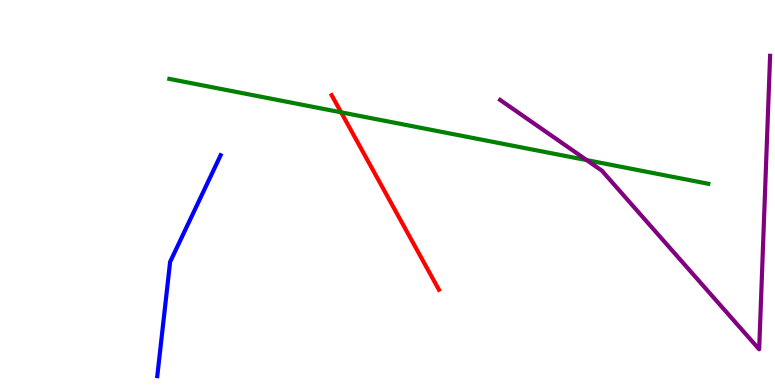[{'lines': ['blue', 'red'], 'intersections': []}, {'lines': ['green', 'red'], 'intersections': [{'x': 4.4, 'y': 7.08}]}, {'lines': ['purple', 'red'], 'intersections': []}, {'lines': ['blue', 'green'], 'intersections': []}, {'lines': ['blue', 'purple'], 'intersections': []}, {'lines': ['green', 'purple'], 'intersections': [{'x': 7.57, 'y': 5.84}]}]